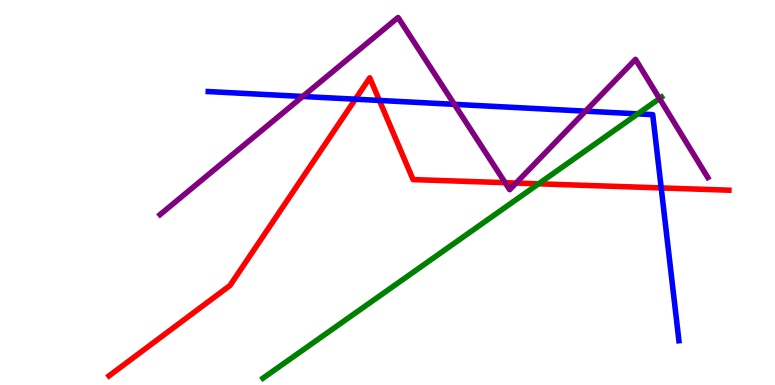[{'lines': ['blue', 'red'], 'intersections': [{'x': 4.59, 'y': 7.42}, {'x': 4.9, 'y': 7.39}, {'x': 8.53, 'y': 5.12}]}, {'lines': ['green', 'red'], 'intersections': [{'x': 6.95, 'y': 5.23}]}, {'lines': ['purple', 'red'], 'intersections': [{'x': 6.52, 'y': 5.26}, {'x': 6.66, 'y': 5.25}]}, {'lines': ['blue', 'green'], 'intersections': [{'x': 8.23, 'y': 7.04}]}, {'lines': ['blue', 'purple'], 'intersections': [{'x': 3.91, 'y': 7.49}, {'x': 5.86, 'y': 7.29}, {'x': 7.55, 'y': 7.11}]}, {'lines': ['green', 'purple'], 'intersections': [{'x': 8.51, 'y': 7.44}]}]